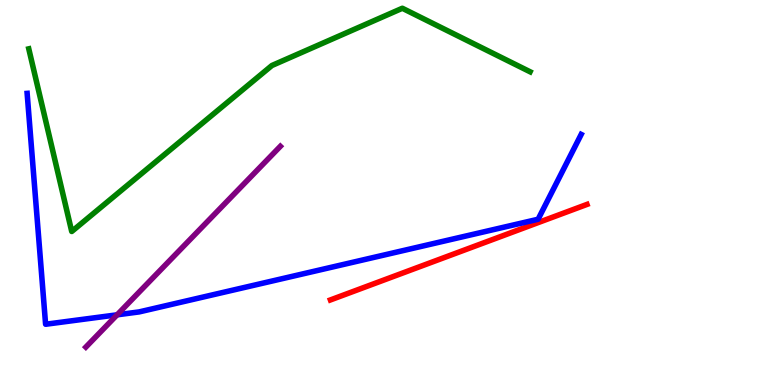[{'lines': ['blue', 'red'], 'intersections': []}, {'lines': ['green', 'red'], 'intersections': []}, {'lines': ['purple', 'red'], 'intersections': []}, {'lines': ['blue', 'green'], 'intersections': []}, {'lines': ['blue', 'purple'], 'intersections': [{'x': 1.51, 'y': 1.82}]}, {'lines': ['green', 'purple'], 'intersections': []}]